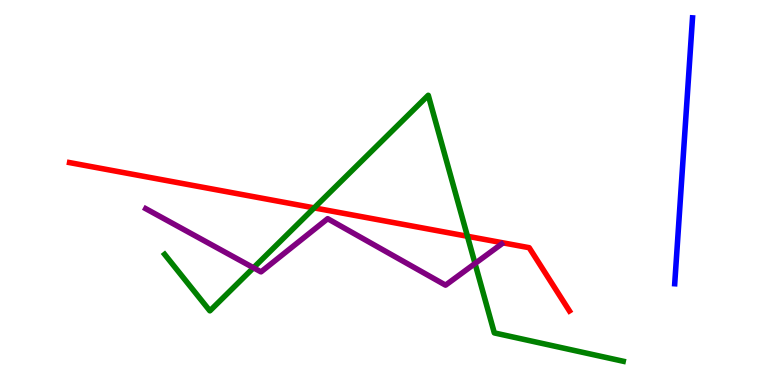[{'lines': ['blue', 'red'], 'intersections': []}, {'lines': ['green', 'red'], 'intersections': [{'x': 4.05, 'y': 4.6}, {'x': 6.03, 'y': 3.86}]}, {'lines': ['purple', 'red'], 'intersections': []}, {'lines': ['blue', 'green'], 'intersections': []}, {'lines': ['blue', 'purple'], 'intersections': []}, {'lines': ['green', 'purple'], 'intersections': [{'x': 3.27, 'y': 3.04}, {'x': 6.13, 'y': 3.16}]}]